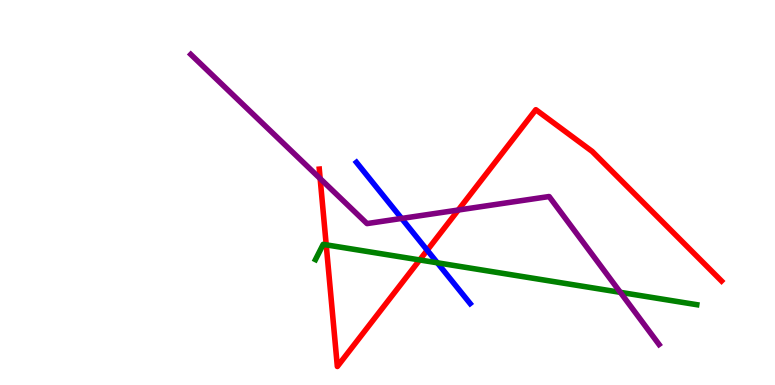[{'lines': ['blue', 'red'], 'intersections': [{'x': 5.51, 'y': 3.5}]}, {'lines': ['green', 'red'], 'intersections': [{'x': 4.21, 'y': 3.64}, {'x': 5.42, 'y': 3.25}]}, {'lines': ['purple', 'red'], 'intersections': [{'x': 4.13, 'y': 5.36}, {'x': 5.91, 'y': 4.54}]}, {'lines': ['blue', 'green'], 'intersections': [{'x': 5.64, 'y': 3.17}]}, {'lines': ['blue', 'purple'], 'intersections': [{'x': 5.18, 'y': 4.33}]}, {'lines': ['green', 'purple'], 'intersections': [{'x': 8.0, 'y': 2.41}]}]